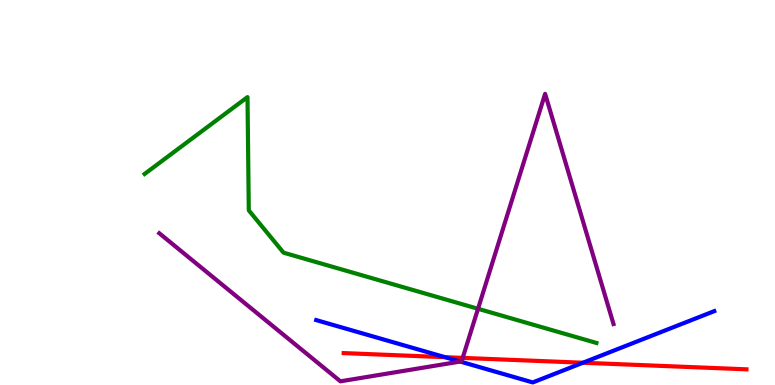[{'lines': ['blue', 'red'], 'intersections': [{'x': 5.74, 'y': 0.723}, {'x': 7.52, 'y': 0.578}]}, {'lines': ['green', 'red'], 'intersections': []}, {'lines': ['purple', 'red'], 'intersections': [{'x': 5.97, 'y': 0.704}]}, {'lines': ['blue', 'green'], 'intersections': []}, {'lines': ['blue', 'purple'], 'intersections': [{'x': 5.94, 'y': 0.609}]}, {'lines': ['green', 'purple'], 'intersections': [{'x': 6.17, 'y': 1.98}]}]